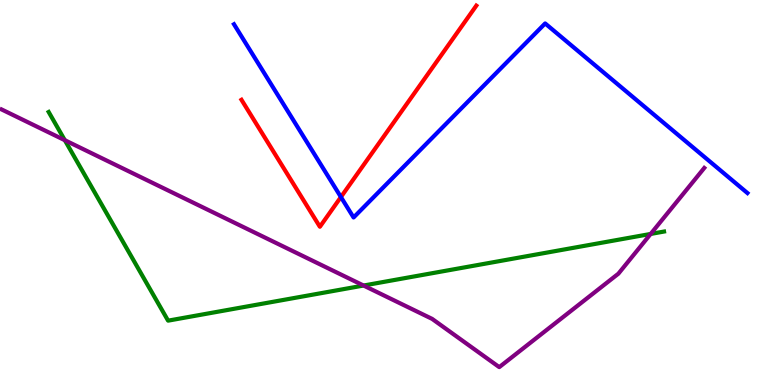[{'lines': ['blue', 'red'], 'intersections': [{'x': 4.4, 'y': 4.88}]}, {'lines': ['green', 'red'], 'intersections': []}, {'lines': ['purple', 'red'], 'intersections': []}, {'lines': ['blue', 'green'], 'intersections': []}, {'lines': ['blue', 'purple'], 'intersections': []}, {'lines': ['green', 'purple'], 'intersections': [{'x': 0.836, 'y': 6.36}, {'x': 4.69, 'y': 2.58}, {'x': 8.4, 'y': 3.92}]}]